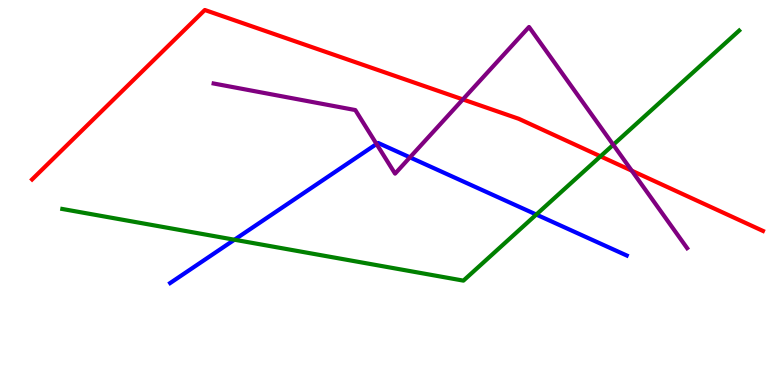[{'lines': ['blue', 'red'], 'intersections': []}, {'lines': ['green', 'red'], 'intersections': [{'x': 7.75, 'y': 5.94}]}, {'lines': ['purple', 'red'], 'intersections': [{'x': 5.97, 'y': 7.42}, {'x': 8.15, 'y': 5.57}]}, {'lines': ['blue', 'green'], 'intersections': [{'x': 3.03, 'y': 3.77}, {'x': 6.92, 'y': 4.43}]}, {'lines': ['blue', 'purple'], 'intersections': [{'x': 4.86, 'y': 6.26}, {'x': 5.29, 'y': 5.91}]}, {'lines': ['green', 'purple'], 'intersections': [{'x': 7.91, 'y': 6.24}]}]